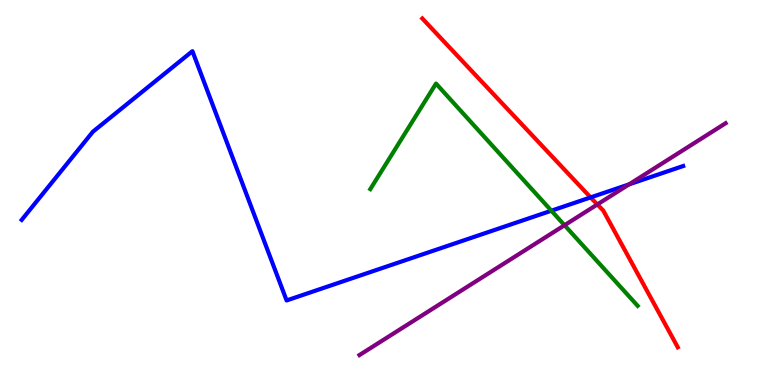[{'lines': ['blue', 'red'], 'intersections': [{'x': 7.62, 'y': 4.87}]}, {'lines': ['green', 'red'], 'intersections': []}, {'lines': ['purple', 'red'], 'intersections': [{'x': 7.71, 'y': 4.69}]}, {'lines': ['blue', 'green'], 'intersections': [{'x': 7.11, 'y': 4.53}]}, {'lines': ['blue', 'purple'], 'intersections': [{'x': 8.12, 'y': 5.21}]}, {'lines': ['green', 'purple'], 'intersections': [{'x': 7.28, 'y': 4.15}]}]